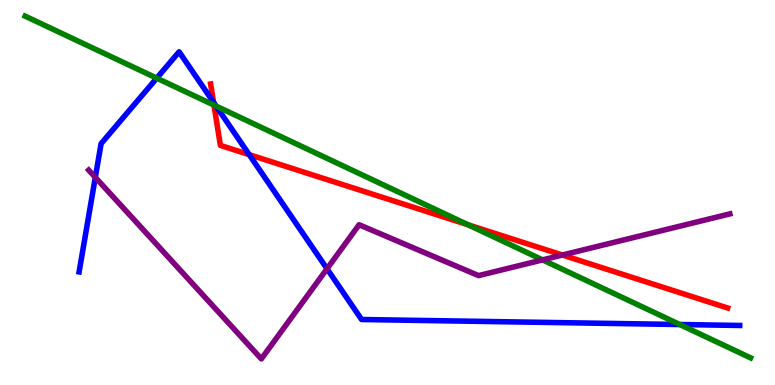[{'lines': ['blue', 'red'], 'intersections': [{'x': 2.76, 'y': 7.34}, {'x': 3.22, 'y': 5.98}]}, {'lines': ['green', 'red'], 'intersections': [{'x': 2.76, 'y': 7.27}, {'x': 6.04, 'y': 4.16}]}, {'lines': ['purple', 'red'], 'intersections': [{'x': 7.26, 'y': 3.38}]}, {'lines': ['blue', 'green'], 'intersections': [{'x': 2.02, 'y': 7.97}, {'x': 2.79, 'y': 7.24}, {'x': 8.77, 'y': 1.57}]}, {'lines': ['blue', 'purple'], 'intersections': [{'x': 1.23, 'y': 5.39}, {'x': 4.22, 'y': 3.02}]}, {'lines': ['green', 'purple'], 'intersections': [{'x': 7.0, 'y': 3.25}]}]